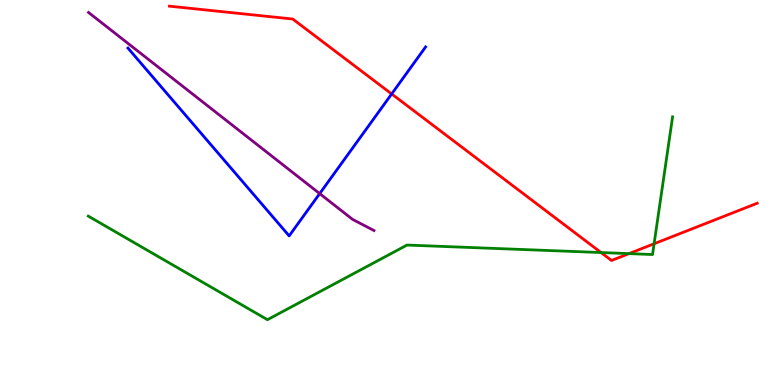[{'lines': ['blue', 'red'], 'intersections': [{'x': 5.05, 'y': 7.56}]}, {'lines': ['green', 'red'], 'intersections': [{'x': 7.76, 'y': 3.44}, {'x': 8.12, 'y': 3.41}, {'x': 8.44, 'y': 3.67}]}, {'lines': ['purple', 'red'], 'intersections': []}, {'lines': ['blue', 'green'], 'intersections': []}, {'lines': ['blue', 'purple'], 'intersections': [{'x': 4.13, 'y': 4.97}]}, {'lines': ['green', 'purple'], 'intersections': []}]